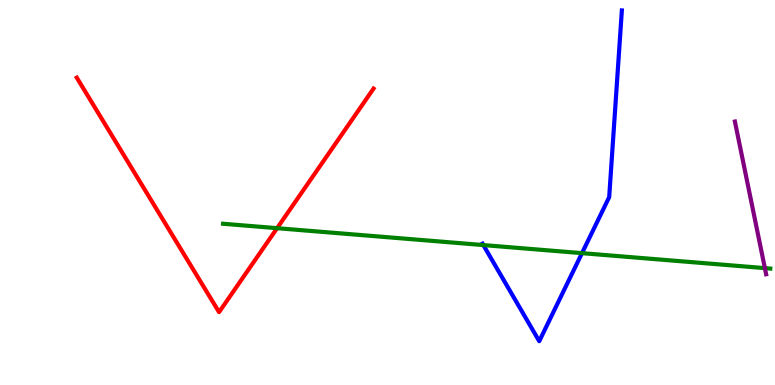[{'lines': ['blue', 'red'], 'intersections': []}, {'lines': ['green', 'red'], 'intersections': [{'x': 3.58, 'y': 4.07}]}, {'lines': ['purple', 'red'], 'intersections': []}, {'lines': ['blue', 'green'], 'intersections': [{'x': 6.24, 'y': 3.63}, {'x': 7.51, 'y': 3.42}]}, {'lines': ['blue', 'purple'], 'intersections': []}, {'lines': ['green', 'purple'], 'intersections': [{'x': 9.87, 'y': 3.04}]}]